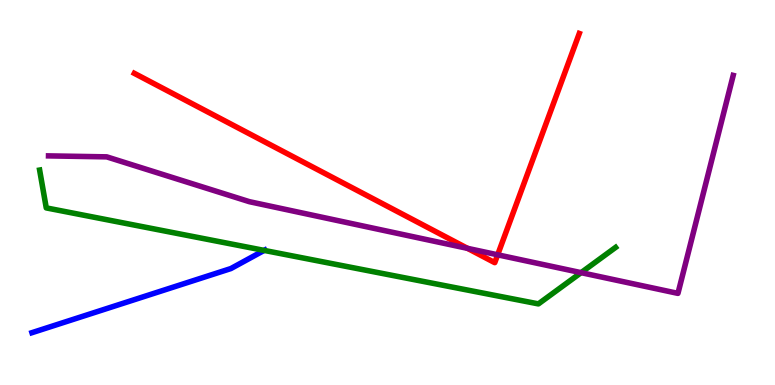[{'lines': ['blue', 'red'], 'intersections': []}, {'lines': ['green', 'red'], 'intersections': []}, {'lines': ['purple', 'red'], 'intersections': [{'x': 6.03, 'y': 3.55}, {'x': 6.42, 'y': 3.38}]}, {'lines': ['blue', 'green'], 'intersections': [{'x': 3.41, 'y': 3.5}]}, {'lines': ['blue', 'purple'], 'intersections': []}, {'lines': ['green', 'purple'], 'intersections': [{'x': 7.5, 'y': 2.92}]}]